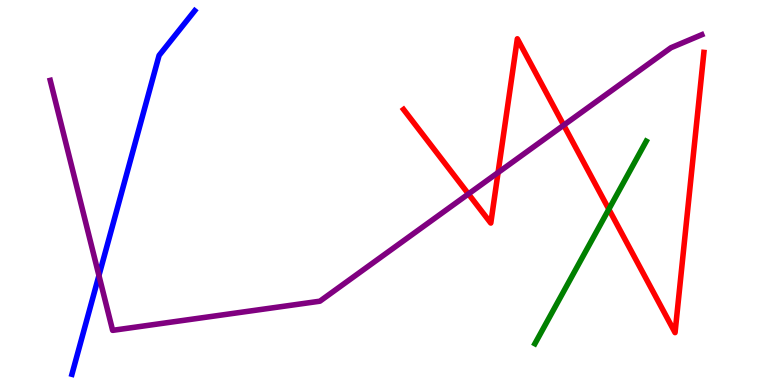[{'lines': ['blue', 'red'], 'intersections': []}, {'lines': ['green', 'red'], 'intersections': [{'x': 7.86, 'y': 4.57}]}, {'lines': ['purple', 'red'], 'intersections': [{'x': 6.04, 'y': 4.96}, {'x': 6.43, 'y': 5.52}, {'x': 7.27, 'y': 6.75}]}, {'lines': ['blue', 'green'], 'intersections': []}, {'lines': ['blue', 'purple'], 'intersections': [{'x': 1.28, 'y': 2.84}]}, {'lines': ['green', 'purple'], 'intersections': []}]